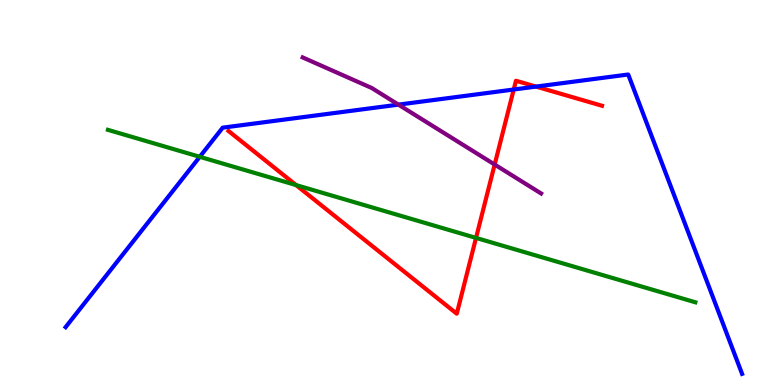[{'lines': ['blue', 'red'], 'intersections': [{'x': 6.63, 'y': 7.67}, {'x': 6.92, 'y': 7.75}]}, {'lines': ['green', 'red'], 'intersections': [{'x': 3.82, 'y': 5.19}, {'x': 6.14, 'y': 3.82}]}, {'lines': ['purple', 'red'], 'intersections': [{'x': 6.38, 'y': 5.73}]}, {'lines': ['blue', 'green'], 'intersections': [{'x': 2.58, 'y': 5.93}]}, {'lines': ['blue', 'purple'], 'intersections': [{'x': 5.14, 'y': 7.28}]}, {'lines': ['green', 'purple'], 'intersections': []}]